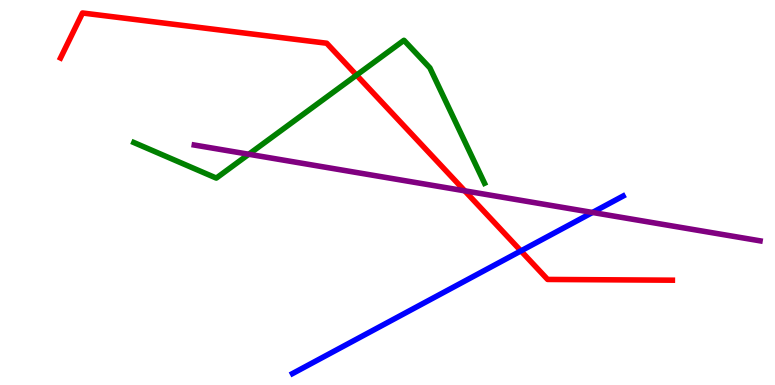[{'lines': ['blue', 'red'], 'intersections': [{'x': 6.72, 'y': 3.48}]}, {'lines': ['green', 'red'], 'intersections': [{'x': 4.6, 'y': 8.05}]}, {'lines': ['purple', 'red'], 'intersections': [{'x': 6.0, 'y': 5.04}]}, {'lines': ['blue', 'green'], 'intersections': []}, {'lines': ['blue', 'purple'], 'intersections': [{'x': 7.65, 'y': 4.48}]}, {'lines': ['green', 'purple'], 'intersections': [{'x': 3.21, 'y': 5.99}]}]